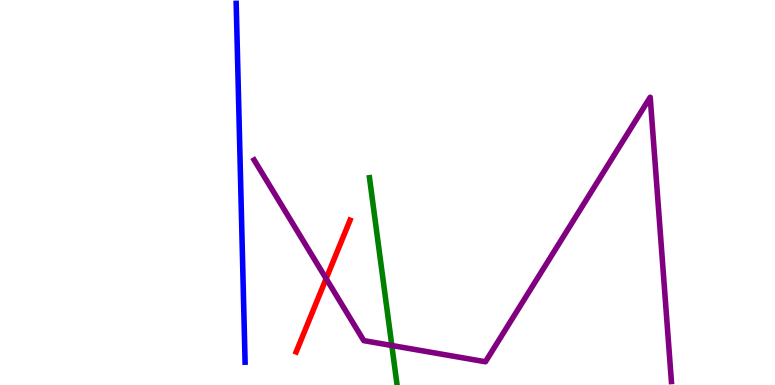[{'lines': ['blue', 'red'], 'intersections': []}, {'lines': ['green', 'red'], 'intersections': []}, {'lines': ['purple', 'red'], 'intersections': [{'x': 4.21, 'y': 2.76}]}, {'lines': ['blue', 'green'], 'intersections': []}, {'lines': ['blue', 'purple'], 'intersections': []}, {'lines': ['green', 'purple'], 'intersections': [{'x': 5.06, 'y': 1.03}]}]